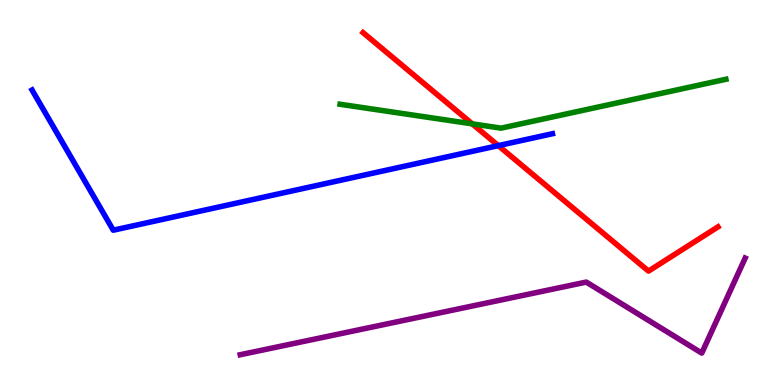[{'lines': ['blue', 'red'], 'intersections': [{'x': 6.43, 'y': 6.22}]}, {'lines': ['green', 'red'], 'intersections': [{'x': 6.09, 'y': 6.78}]}, {'lines': ['purple', 'red'], 'intersections': []}, {'lines': ['blue', 'green'], 'intersections': []}, {'lines': ['blue', 'purple'], 'intersections': []}, {'lines': ['green', 'purple'], 'intersections': []}]